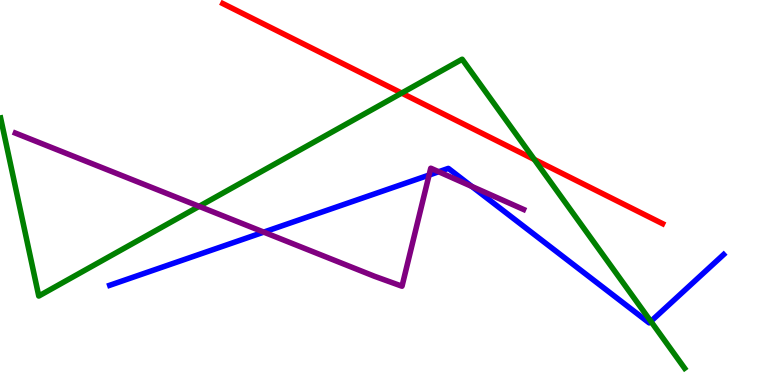[{'lines': ['blue', 'red'], 'intersections': []}, {'lines': ['green', 'red'], 'intersections': [{'x': 5.18, 'y': 7.58}, {'x': 6.89, 'y': 5.86}]}, {'lines': ['purple', 'red'], 'intersections': []}, {'lines': ['blue', 'green'], 'intersections': [{'x': 8.4, 'y': 1.65}]}, {'lines': ['blue', 'purple'], 'intersections': [{'x': 3.4, 'y': 3.97}, {'x': 5.54, 'y': 5.45}, {'x': 5.66, 'y': 5.54}, {'x': 6.09, 'y': 5.16}]}, {'lines': ['green', 'purple'], 'intersections': [{'x': 2.57, 'y': 4.64}]}]